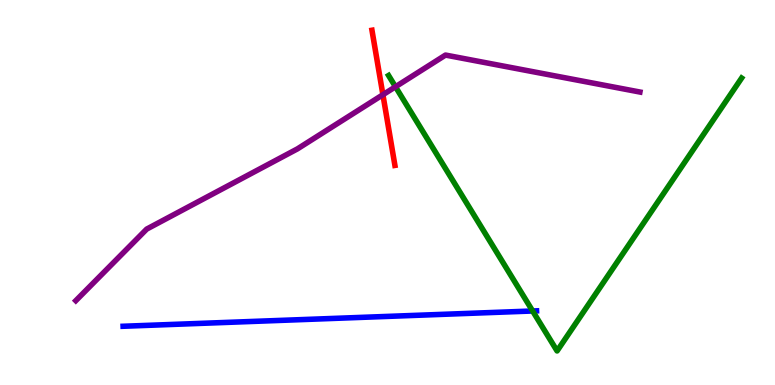[{'lines': ['blue', 'red'], 'intersections': []}, {'lines': ['green', 'red'], 'intersections': []}, {'lines': ['purple', 'red'], 'intersections': [{'x': 4.94, 'y': 7.54}]}, {'lines': ['blue', 'green'], 'intersections': [{'x': 6.87, 'y': 1.92}]}, {'lines': ['blue', 'purple'], 'intersections': []}, {'lines': ['green', 'purple'], 'intersections': [{'x': 5.1, 'y': 7.75}]}]